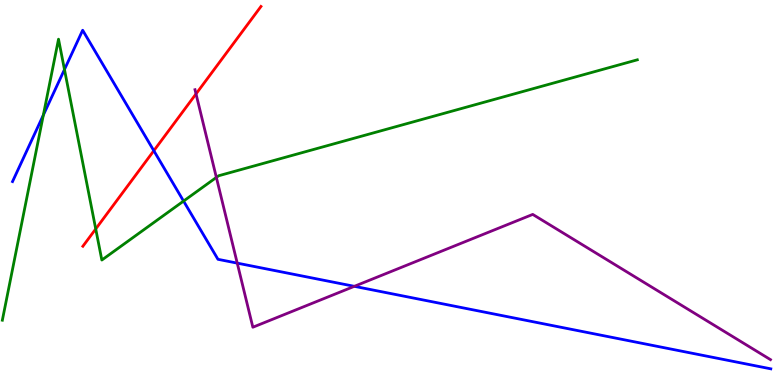[{'lines': ['blue', 'red'], 'intersections': [{'x': 1.98, 'y': 6.09}]}, {'lines': ['green', 'red'], 'intersections': [{'x': 1.24, 'y': 4.05}]}, {'lines': ['purple', 'red'], 'intersections': [{'x': 2.53, 'y': 7.56}]}, {'lines': ['blue', 'green'], 'intersections': [{'x': 0.559, 'y': 7.01}, {'x': 0.832, 'y': 8.19}, {'x': 2.37, 'y': 4.78}]}, {'lines': ['blue', 'purple'], 'intersections': [{'x': 3.06, 'y': 3.17}, {'x': 4.57, 'y': 2.56}]}, {'lines': ['green', 'purple'], 'intersections': [{'x': 2.79, 'y': 5.39}]}]